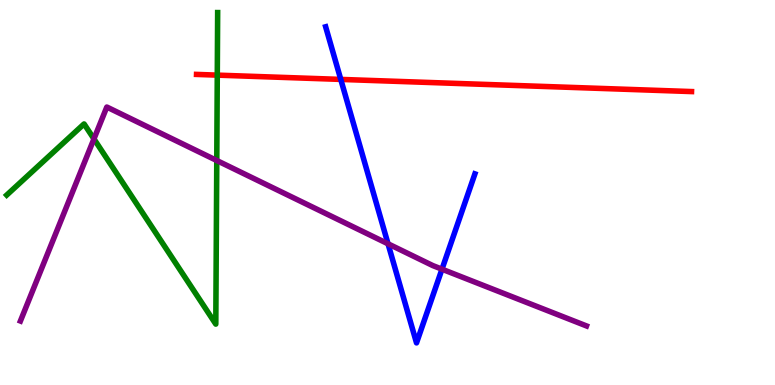[{'lines': ['blue', 'red'], 'intersections': [{'x': 4.4, 'y': 7.94}]}, {'lines': ['green', 'red'], 'intersections': [{'x': 2.8, 'y': 8.05}]}, {'lines': ['purple', 'red'], 'intersections': []}, {'lines': ['blue', 'green'], 'intersections': []}, {'lines': ['blue', 'purple'], 'intersections': [{'x': 5.01, 'y': 3.67}, {'x': 5.7, 'y': 3.01}]}, {'lines': ['green', 'purple'], 'intersections': [{'x': 1.21, 'y': 6.39}, {'x': 2.8, 'y': 5.83}]}]